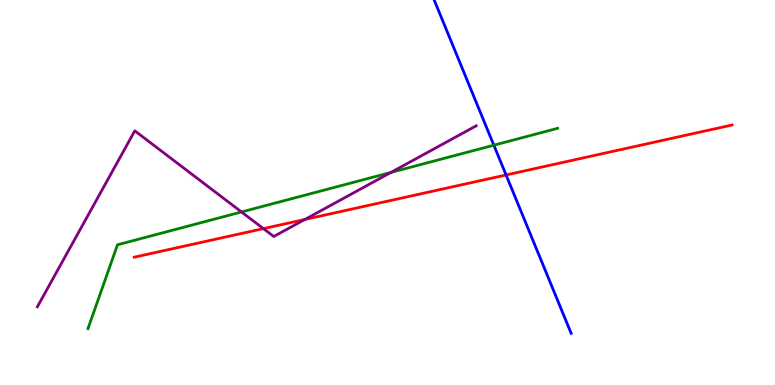[{'lines': ['blue', 'red'], 'intersections': [{'x': 6.53, 'y': 5.46}]}, {'lines': ['green', 'red'], 'intersections': []}, {'lines': ['purple', 'red'], 'intersections': [{'x': 3.4, 'y': 4.06}, {'x': 3.93, 'y': 4.3}]}, {'lines': ['blue', 'green'], 'intersections': [{'x': 6.37, 'y': 6.23}]}, {'lines': ['blue', 'purple'], 'intersections': []}, {'lines': ['green', 'purple'], 'intersections': [{'x': 3.12, 'y': 4.49}, {'x': 5.04, 'y': 5.52}]}]